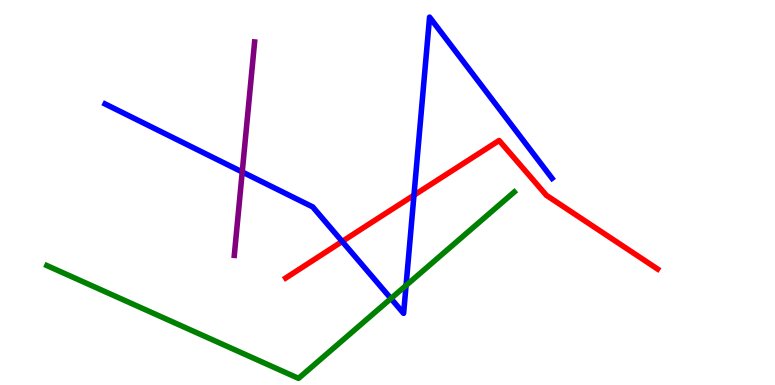[{'lines': ['blue', 'red'], 'intersections': [{'x': 4.42, 'y': 3.73}, {'x': 5.34, 'y': 4.93}]}, {'lines': ['green', 'red'], 'intersections': []}, {'lines': ['purple', 'red'], 'intersections': []}, {'lines': ['blue', 'green'], 'intersections': [{'x': 5.04, 'y': 2.25}, {'x': 5.24, 'y': 2.59}]}, {'lines': ['blue', 'purple'], 'intersections': [{'x': 3.13, 'y': 5.53}]}, {'lines': ['green', 'purple'], 'intersections': []}]